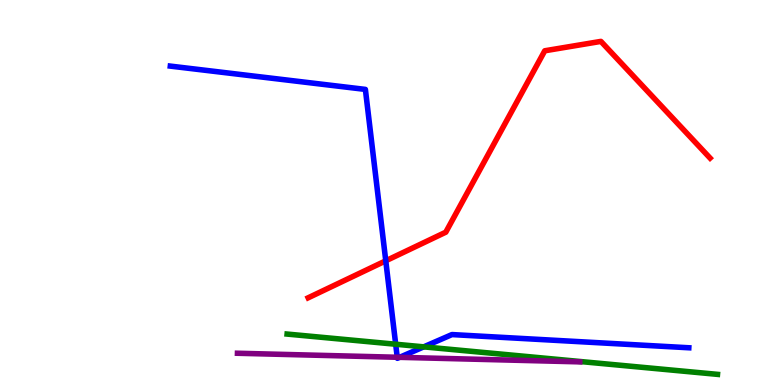[{'lines': ['blue', 'red'], 'intersections': [{'x': 4.98, 'y': 3.23}]}, {'lines': ['green', 'red'], 'intersections': []}, {'lines': ['purple', 'red'], 'intersections': []}, {'lines': ['blue', 'green'], 'intersections': [{'x': 5.11, 'y': 1.06}, {'x': 5.47, 'y': 0.991}]}, {'lines': ['blue', 'purple'], 'intersections': [{'x': 5.13, 'y': 0.72}, {'x': 5.16, 'y': 0.719}]}, {'lines': ['green', 'purple'], 'intersections': []}]